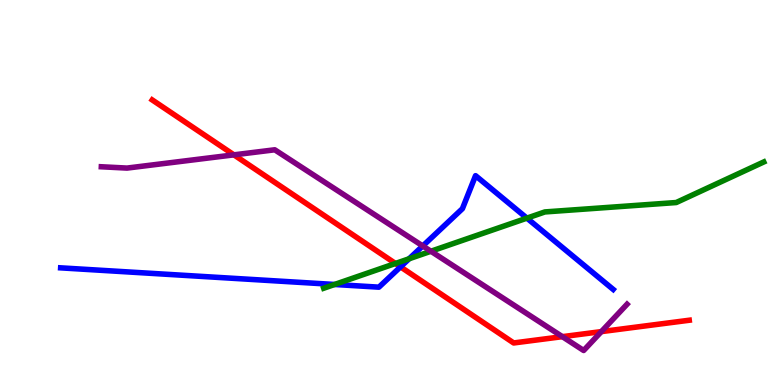[{'lines': ['blue', 'red'], 'intersections': [{'x': 5.17, 'y': 3.07}]}, {'lines': ['green', 'red'], 'intersections': [{'x': 5.1, 'y': 3.16}]}, {'lines': ['purple', 'red'], 'intersections': [{'x': 3.02, 'y': 5.98}, {'x': 7.26, 'y': 1.26}, {'x': 7.76, 'y': 1.39}]}, {'lines': ['blue', 'green'], 'intersections': [{'x': 4.32, 'y': 2.61}, {'x': 5.28, 'y': 3.28}, {'x': 6.8, 'y': 4.33}]}, {'lines': ['blue', 'purple'], 'intersections': [{'x': 5.45, 'y': 3.61}]}, {'lines': ['green', 'purple'], 'intersections': [{'x': 5.56, 'y': 3.47}]}]